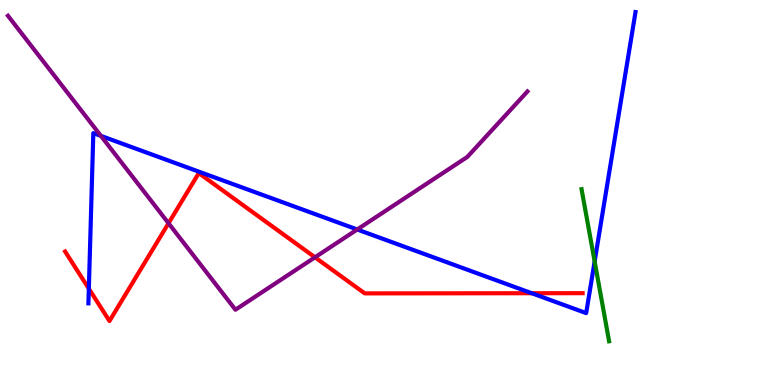[{'lines': ['blue', 'red'], 'intersections': [{'x': 1.15, 'y': 2.5}, {'x': 6.86, 'y': 2.38}]}, {'lines': ['green', 'red'], 'intersections': []}, {'lines': ['purple', 'red'], 'intersections': [{'x': 2.17, 'y': 4.2}, {'x': 4.06, 'y': 3.32}]}, {'lines': ['blue', 'green'], 'intersections': [{'x': 7.67, 'y': 3.21}]}, {'lines': ['blue', 'purple'], 'intersections': [{'x': 1.3, 'y': 6.47}, {'x': 4.61, 'y': 4.04}]}, {'lines': ['green', 'purple'], 'intersections': []}]